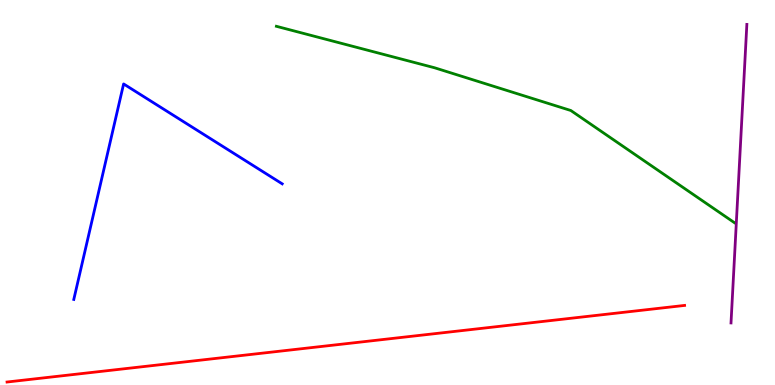[{'lines': ['blue', 'red'], 'intersections': []}, {'lines': ['green', 'red'], 'intersections': []}, {'lines': ['purple', 'red'], 'intersections': []}, {'lines': ['blue', 'green'], 'intersections': []}, {'lines': ['blue', 'purple'], 'intersections': []}, {'lines': ['green', 'purple'], 'intersections': []}]